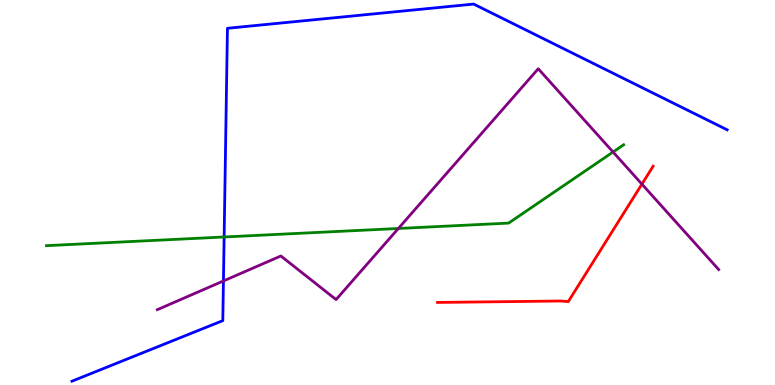[{'lines': ['blue', 'red'], 'intersections': []}, {'lines': ['green', 'red'], 'intersections': []}, {'lines': ['purple', 'red'], 'intersections': [{'x': 8.28, 'y': 5.22}]}, {'lines': ['blue', 'green'], 'intersections': [{'x': 2.89, 'y': 3.84}]}, {'lines': ['blue', 'purple'], 'intersections': [{'x': 2.88, 'y': 2.7}]}, {'lines': ['green', 'purple'], 'intersections': [{'x': 5.14, 'y': 4.07}, {'x': 7.91, 'y': 6.05}]}]